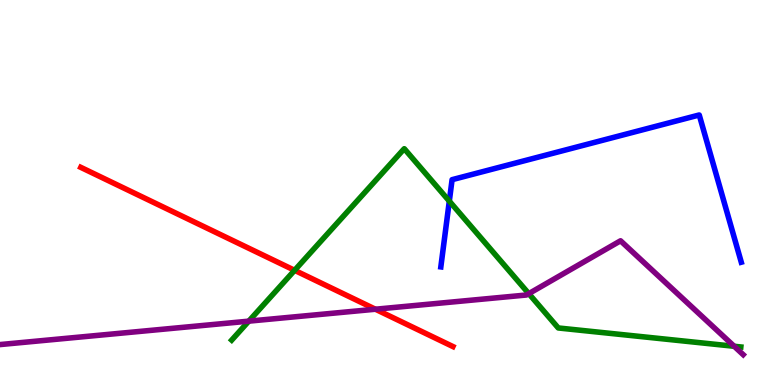[{'lines': ['blue', 'red'], 'intersections': []}, {'lines': ['green', 'red'], 'intersections': [{'x': 3.8, 'y': 2.98}]}, {'lines': ['purple', 'red'], 'intersections': [{'x': 4.84, 'y': 1.97}]}, {'lines': ['blue', 'green'], 'intersections': [{'x': 5.8, 'y': 4.78}]}, {'lines': ['blue', 'purple'], 'intersections': []}, {'lines': ['green', 'purple'], 'intersections': [{'x': 3.21, 'y': 1.66}, {'x': 6.82, 'y': 2.37}, {'x': 9.47, 'y': 1.01}]}]